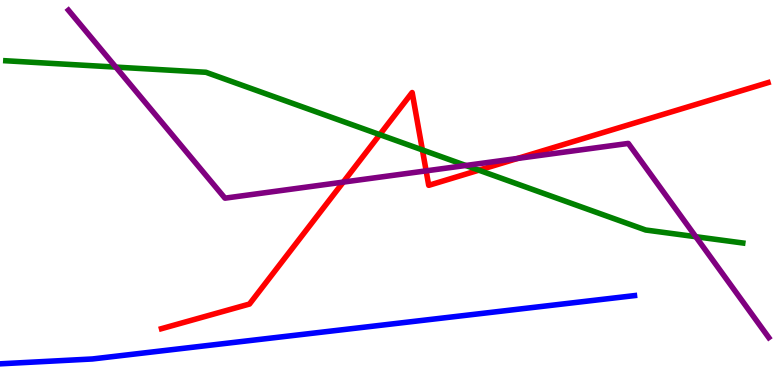[{'lines': ['blue', 'red'], 'intersections': []}, {'lines': ['green', 'red'], 'intersections': [{'x': 4.9, 'y': 6.5}, {'x': 5.45, 'y': 6.11}, {'x': 6.18, 'y': 5.58}]}, {'lines': ['purple', 'red'], 'intersections': [{'x': 4.43, 'y': 5.27}, {'x': 5.5, 'y': 5.56}, {'x': 6.68, 'y': 5.88}]}, {'lines': ['blue', 'green'], 'intersections': []}, {'lines': ['blue', 'purple'], 'intersections': []}, {'lines': ['green', 'purple'], 'intersections': [{'x': 1.49, 'y': 8.26}, {'x': 6.01, 'y': 5.7}, {'x': 8.98, 'y': 3.85}]}]